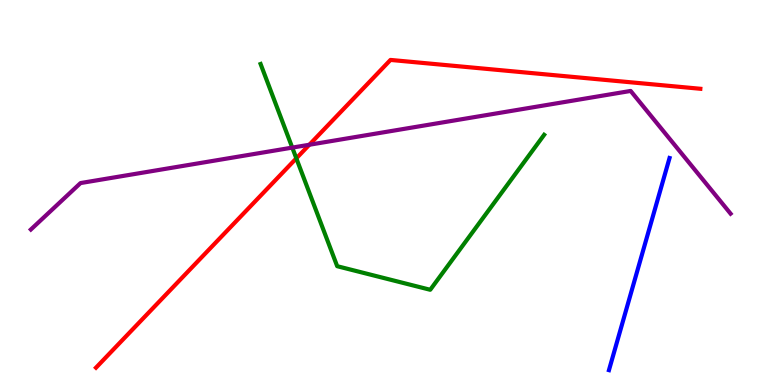[{'lines': ['blue', 'red'], 'intersections': []}, {'lines': ['green', 'red'], 'intersections': [{'x': 3.82, 'y': 5.89}]}, {'lines': ['purple', 'red'], 'intersections': [{'x': 3.99, 'y': 6.24}]}, {'lines': ['blue', 'green'], 'intersections': []}, {'lines': ['blue', 'purple'], 'intersections': []}, {'lines': ['green', 'purple'], 'intersections': [{'x': 3.77, 'y': 6.17}]}]